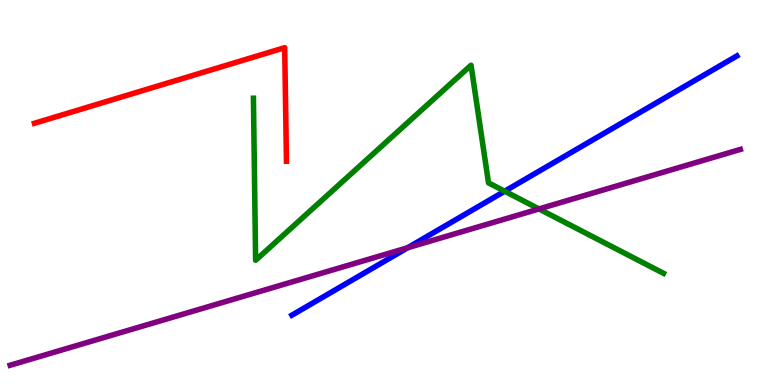[{'lines': ['blue', 'red'], 'intersections': []}, {'lines': ['green', 'red'], 'intersections': []}, {'lines': ['purple', 'red'], 'intersections': []}, {'lines': ['blue', 'green'], 'intersections': [{'x': 6.51, 'y': 5.03}]}, {'lines': ['blue', 'purple'], 'intersections': [{'x': 5.26, 'y': 3.56}]}, {'lines': ['green', 'purple'], 'intersections': [{'x': 6.95, 'y': 4.57}]}]